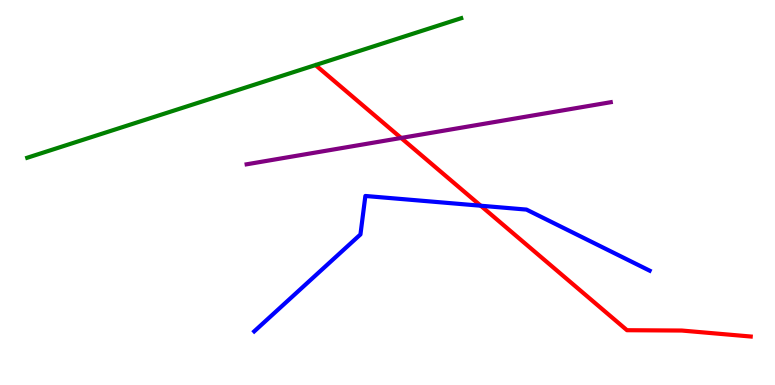[{'lines': ['blue', 'red'], 'intersections': [{'x': 6.2, 'y': 4.66}]}, {'lines': ['green', 'red'], 'intersections': []}, {'lines': ['purple', 'red'], 'intersections': [{'x': 5.18, 'y': 6.42}]}, {'lines': ['blue', 'green'], 'intersections': []}, {'lines': ['blue', 'purple'], 'intersections': []}, {'lines': ['green', 'purple'], 'intersections': []}]